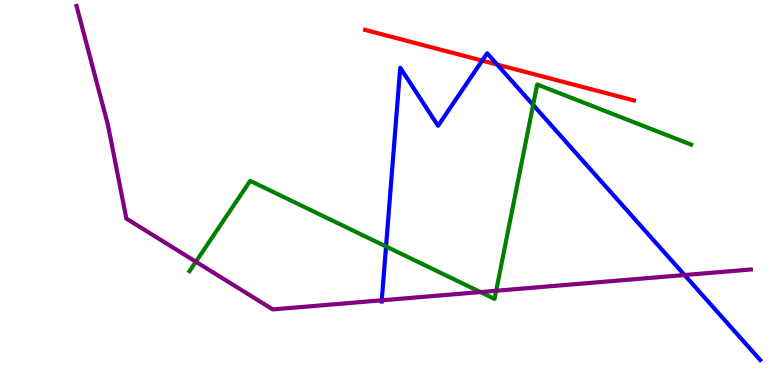[{'lines': ['blue', 'red'], 'intersections': [{'x': 6.22, 'y': 8.43}, {'x': 6.42, 'y': 8.32}]}, {'lines': ['green', 'red'], 'intersections': []}, {'lines': ['purple', 'red'], 'intersections': []}, {'lines': ['blue', 'green'], 'intersections': [{'x': 4.98, 'y': 3.6}, {'x': 6.88, 'y': 7.27}]}, {'lines': ['blue', 'purple'], 'intersections': [{'x': 4.93, 'y': 2.2}, {'x': 8.83, 'y': 2.86}]}, {'lines': ['green', 'purple'], 'intersections': [{'x': 2.53, 'y': 3.2}, {'x': 6.2, 'y': 2.41}, {'x': 6.4, 'y': 2.45}]}]